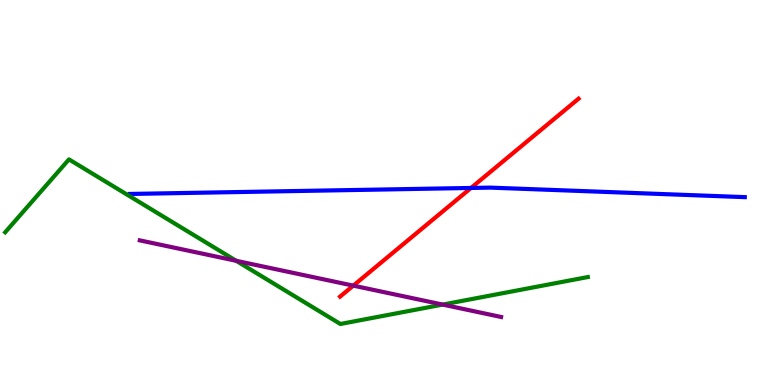[{'lines': ['blue', 'red'], 'intersections': [{'x': 6.08, 'y': 5.12}]}, {'lines': ['green', 'red'], 'intersections': []}, {'lines': ['purple', 'red'], 'intersections': [{'x': 4.56, 'y': 2.58}]}, {'lines': ['blue', 'green'], 'intersections': []}, {'lines': ['blue', 'purple'], 'intersections': []}, {'lines': ['green', 'purple'], 'intersections': [{'x': 3.05, 'y': 3.23}, {'x': 5.71, 'y': 2.09}]}]